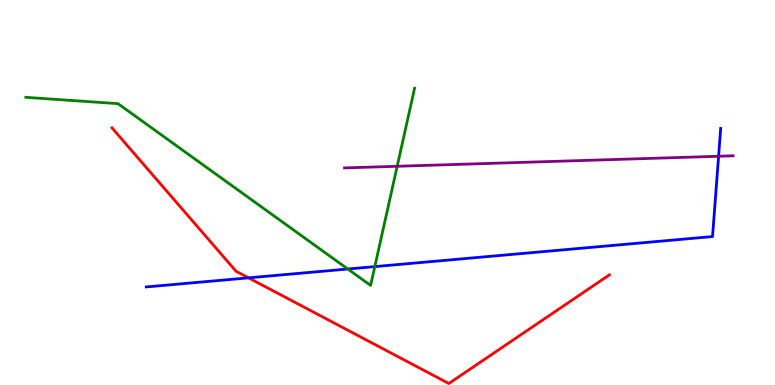[{'lines': ['blue', 'red'], 'intersections': [{'x': 3.21, 'y': 2.78}]}, {'lines': ['green', 'red'], 'intersections': []}, {'lines': ['purple', 'red'], 'intersections': []}, {'lines': ['blue', 'green'], 'intersections': [{'x': 4.49, 'y': 3.01}, {'x': 4.84, 'y': 3.08}]}, {'lines': ['blue', 'purple'], 'intersections': [{'x': 9.27, 'y': 5.94}]}, {'lines': ['green', 'purple'], 'intersections': [{'x': 5.12, 'y': 5.68}]}]